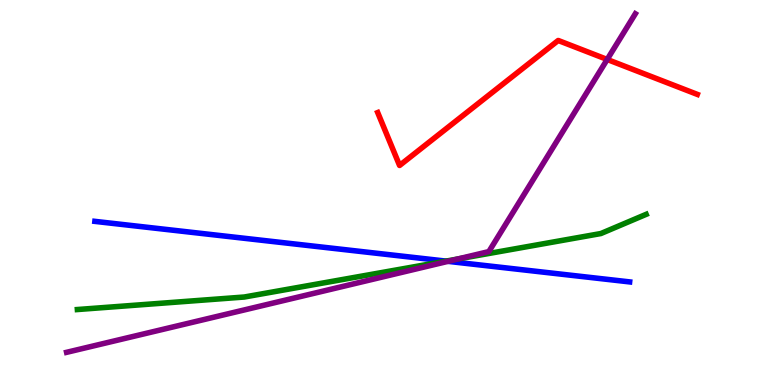[{'lines': ['blue', 'red'], 'intersections': []}, {'lines': ['green', 'red'], 'intersections': []}, {'lines': ['purple', 'red'], 'intersections': [{'x': 7.83, 'y': 8.46}]}, {'lines': ['blue', 'green'], 'intersections': [{'x': 5.75, 'y': 3.22}]}, {'lines': ['blue', 'purple'], 'intersections': [{'x': 5.78, 'y': 3.21}]}, {'lines': ['green', 'purple'], 'intersections': [{'x': 5.91, 'y': 3.27}]}]